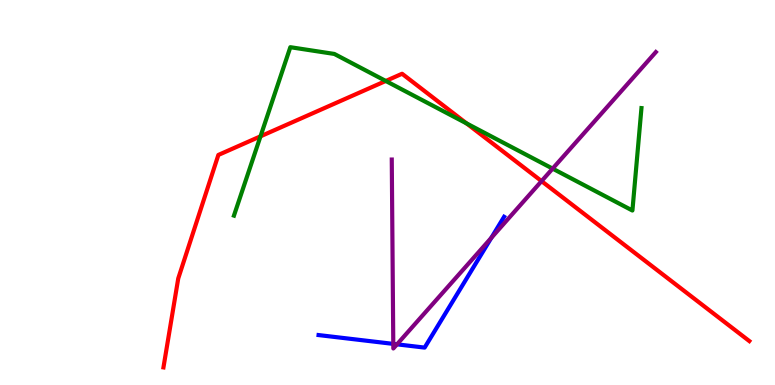[{'lines': ['blue', 'red'], 'intersections': []}, {'lines': ['green', 'red'], 'intersections': [{'x': 3.36, 'y': 6.46}, {'x': 4.98, 'y': 7.9}, {'x': 6.02, 'y': 6.79}]}, {'lines': ['purple', 'red'], 'intersections': [{'x': 6.99, 'y': 5.3}]}, {'lines': ['blue', 'green'], 'intersections': []}, {'lines': ['blue', 'purple'], 'intersections': [{'x': 5.07, 'y': 1.07}, {'x': 5.12, 'y': 1.06}, {'x': 6.34, 'y': 3.82}]}, {'lines': ['green', 'purple'], 'intersections': [{'x': 7.13, 'y': 5.62}]}]